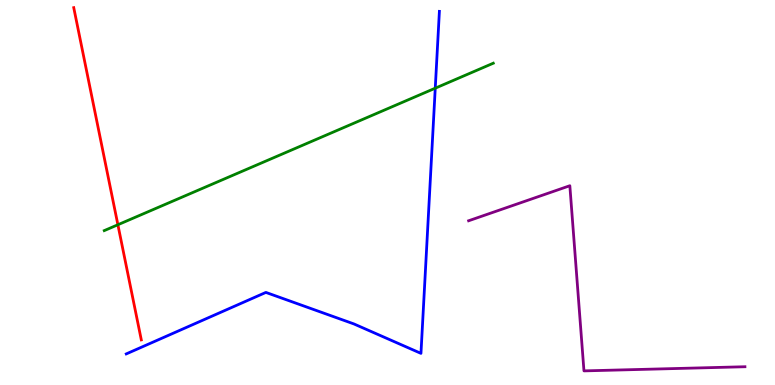[{'lines': ['blue', 'red'], 'intersections': []}, {'lines': ['green', 'red'], 'intersections': [{'x': 1.52, 'y': 4.16}]}, {'lines': ['purple', 'red'], 'intersections': []}, {'lines': ['blue', 'green'], 'intersections': [{'x': 5.62, 'y': 7.71}]}, {'lines': ['blue', 'purple'], 'intersections': []}, {'lines': ['green', 'purple'], 'intersections': []}]